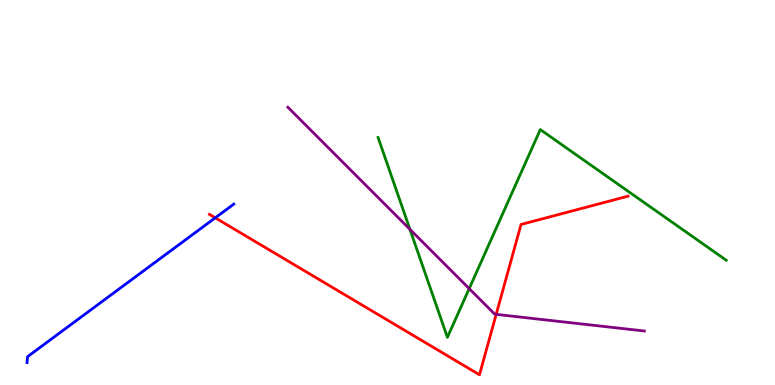[{'lines': ['blue', 'red'], 'intersections': [{'x': 2.78, 'y': 4.34}]}, {'lines': ['green', 'red'], 'intersections': []}, {'lines': ['purple', 'red'], 'intersections': [{'x': 6.4, 'y': 1.83}]}, {'lines': ['blue', 'green'], 'intersections': []}, {'lines': ['blue', 'purple'], 'intersections': []}, {'lines': ['green', 'purple'], 'intersections': [{'x': 5.29, 'y': 4.04}, {'x': 6.05, 'y': 2.5}]}]